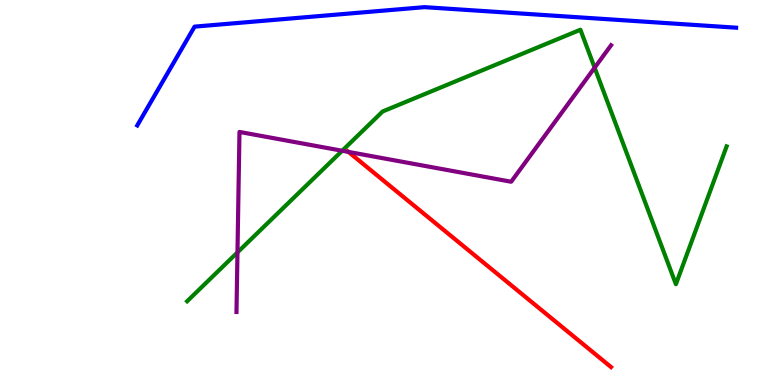[{'lines': ['blue', 'red'], 'intersections': []}, {'lines': ['green', 'red'], 'intersections': []}, {'lines': ['purple', 'red'], 'intersections': [{'x': 4.5, 'y': 6.05}]}, {'lines': ['blue', 'green'], 'intersections': []}, {'lines': ['blue', 'purple'], 'intersections': []}, {'lines': ['green', 'purple'], 'intersections': [{'x': 3.06, 'y': 3.44}, {'x': 4.42, 'y': 6.08}, {'x': 7.67, 'y': 8.24}]}]